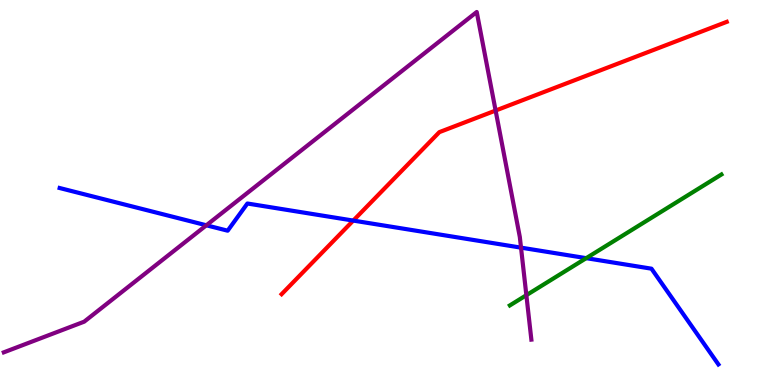[{'lines': ['blue', 'red'], 'intersections': [{'x': 4.56, 'y': 4.27}]}, {'lines': ['green', 'red'], 'intersections': []}, {'lines': ['purple', 'red'], 'intersections': [{'x': 6.39, 'y': 7.13}]}, {'lines': ['blue', 'green'], 'intersections': [{'x': 7.56, 'y': 3.29}]}, {'lines': ['blue', 'purple'], 'intersections': [{'x': 2.66, 'y': 4.15}, {'x': 6.72, 'y': 3.57}]}, {'lines': ['green', 'purple'], 'intersections': [{'x': 6.79, 'y': 2.33}]}]